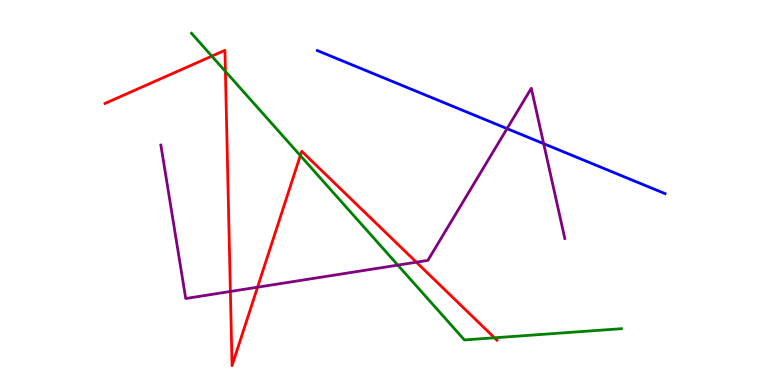[{'lines': ['blue', 'red'], 'intersections': []}, {'lines': ['green', 'red'], 'intersections': [{'x': 2.73, 'y': 8.54}, {'x': 2.91, 'y': 8.15}, {'x': 3.88, 'y': 5.96}, {'x': 6.38, 'y': 1.23}]}, {'lines': ['purple', 'red'], 'intersections': [{'x': 2.97, 'y': 2.43}, {'x': 3.32, 'y': 2.54}, {'x': 5.37, 'y': 3.19}]}, {'lines': ['blue', 'green'], 'intersections': []}, {'lines': ['blue', 'purple'], 'intersections': [{'x': 6.54, 'y': 6.66}, {'x': 7.02, 'y': 6.27}]}, {'lines': ['green', 'purple'], 'intersections': [{'x': 5.13, 'y': 3.11}]}]